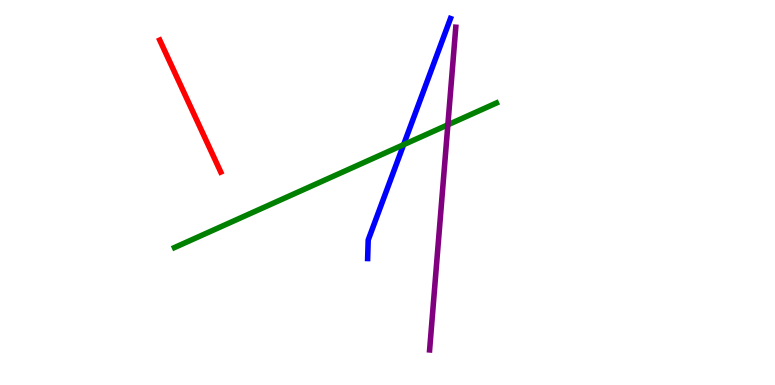[{'lines': ['blue', 'red'], 'intersections': []}, {'lines': ['green', 'red'], 'intersections': []}, {'lines': ['purple', 'red'], 'intersections': []}, {'lines': ['blue', 'green'], 'intersections': [{'x': 5.21, 'y': 6.24}]}, {'lines': ['blue', 'purple'], 'intersections': []}, {'lines': ['green', 'purple'], 'intersections': [{'x': 5.78, 'y': 6.76}]}]